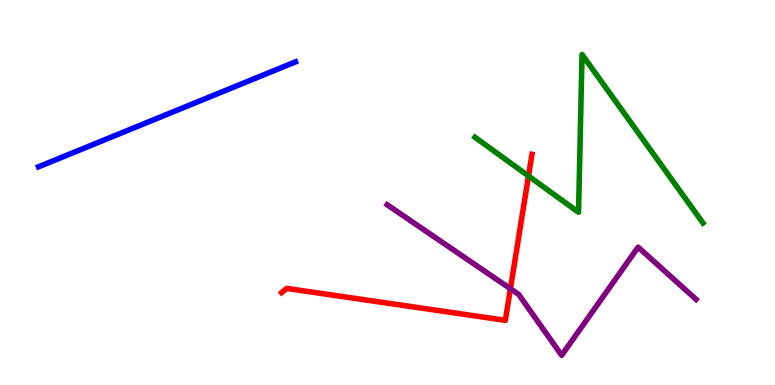[{'lines': ['blue', 'red'], 'intersections': []}, {'lines': ['green', 'red'], 'intersections': [{'x': 6.82, 'y': 5.43}]}, {'lines': ['purple', 'red'], 'intersections': [{'x': 6.59, 'y': 2.5}]}, {'lines': ['blue', 'green'], 'intersections': []}, {'lines': ['blue', 'purple'], 'intersections': []}, {'lines': ['green', 'purple'], 'intersections': []}]